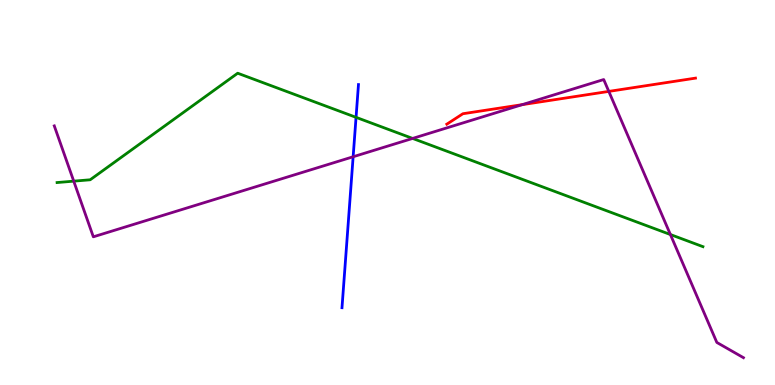[{'lines': ['blue', 'red'], 'intersections': []}, {'lines': ['green', 'red'], 'intersections': []}, {'lines': ['purple', 'red'], 'intersections': [{'x': 6.74, 'y': 7.28}, {'x': 7.86, 'y': 7.63}]}, {'lines': ['blue', 'green'], 'intersections': [{'x': 4.59, 'y': 6.95}]}, {'lines': ['blue', 'purple'], 'intersections': [{'x': 4.56, 'y': 5.93}]}, {'lines': ['green', 'purple'], 'intersections': [{'x': 0.951, 'y': 5.29}, {'x': 5.32, 'y': 6.4}, {'x': 8.65, 'y': 3.91}]}]